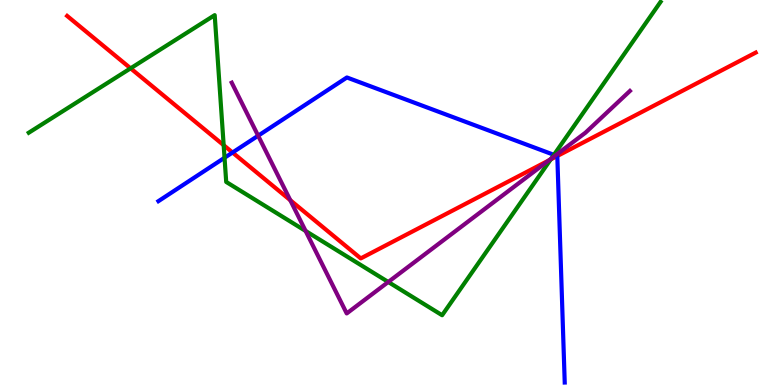[{'lines': ['blue', 'red'], 'intersections': [{'x': 3.0, 'y': 6.04}, {'x': 7.19, 'y': 5.95}]}, {'lines': ['green', 'red'], 'intersections': [{'x': 1.69, 'y': 8.23}, {'x': 2.89, 'y': 6.23}, {'x': 7.11, 'y': 5.86}]}, {'lines': ['purple', 'red'], 'intersections': [{'x': 3.75, 'y': 4.8}, {'x': 7.08, 'y': 5.83}]}, {'lines': ['blue', 'green'], 'intersections': [{'x': 2.9, 'y': 5.9}, {'x': 7.15, 'y': 5.98}]}, {'lines': ['blue', 'purple'], 'intersections': [{'x': 3.33, 'y': 6.47}, {'x': 7.17, 'y': 5.97}]}, {'lines': ['green', 'purple'], 'intersections': [{'x': 3.94, 'y': 4.0}, {'x': 5.01, 'y': 2.68}, {'x': 7.11, 'y': 5.88}]}]